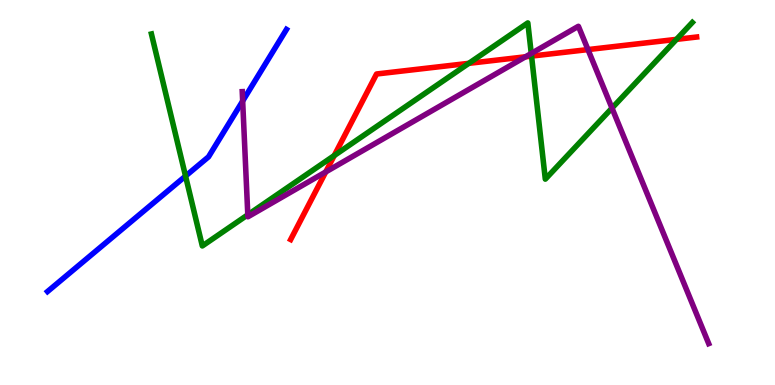[{'lines': ['blue', 'red'], 'intersections': []}, {'lines': ['green', 'red'], 'intersections': [{'x': 4.31, 'y': 5.96}, {'x': 6.05, 'y': 8.35}, {'x': 6.86, 'y': 8.54}, {'x': 8.73, 'y': 8.98}]}, {'lines': ['purple', 'red'], 'intersections': [{'x': 4.2, 'y': 5.53}, {'x': 6.78, 'y': 8.52}, {'x': 7.59, 'y': 8.71}]}, {'lines': ['blue', 'green'], 'intersections': [{'x': 2.39, 'y': 5.43}]}, {'lines': ['blue', 'purple'], 'intersections': [{'x': 3.13, 'y': 7.38}]}, {'lines': ['green', 'purple'], 'intersections': [{'x': 3.2, 'y': 4.42}, {'x': 6.85, 'y': 8.61}, {'x': 7.9, 'y': 7.19}]}]